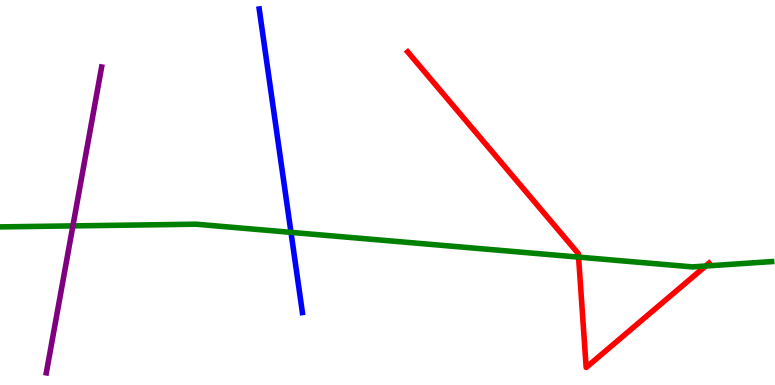[{'lines': ['blue', 'red'], 'intersections': []}, {'lines': ['green', 'red'], 'intersections': [{'x': 7.47, 'y': 3.32}, {'x': 9.11, 'y': 3.09}]}, {'lines': ['purple', 'red'], 'intersections': []}, {'lines': ['blue', 'green'], 'intersections': [{'x': 3.75, 'y': 3.96}]}, {'lines': ['blue', 'purple'], 'intersections': []}, {'lines': ['green', 'purple'], 'intersections': [{'x': 0.941, 'y': 4.13}]}]